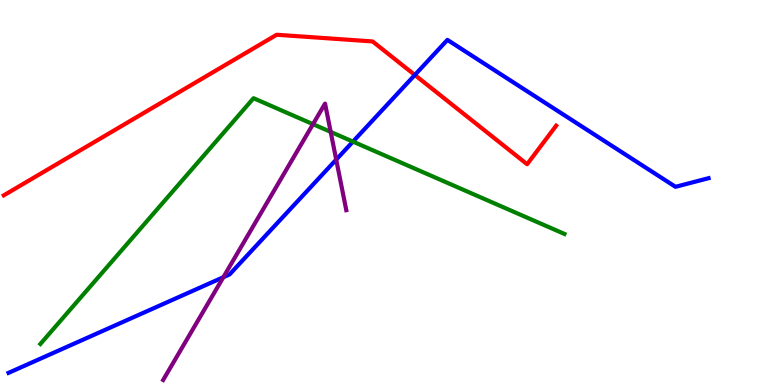[{'lines': ['blue', 'red'], 'intersections': [{'x': 5.35, 'y': 8.05}]}, {'lines': ['green', 'red'], 'intersections': []}, {'lines': ['purple', 'red'], 'intersections': []}, {'lines': ['blue', 'green'], 'intersections': [{'x': 4.55, 'y': 6.32}]}, {'lines': ['blue', 'purple'], 'intersections': [{'x': 2.88, 'y': 2.8}, {'x': 4.34, 'y': 5.85}]}, {'lines': ['green', 'purple'], 'intersections': [{'x': 4.04, 'y': 6.77}, {'x': 4.27, 'y': 6.57}]}]